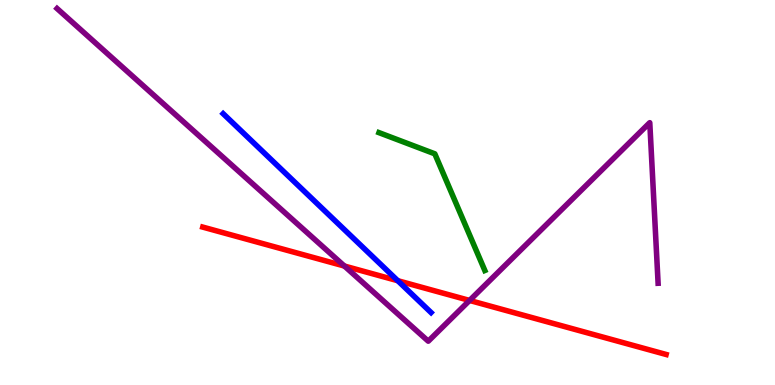[{'lines': ['blue', 'red'], 'intersections': [{'x': 5.13, 'y': 2.71}]}, {'lines': ['green', 'red'], 'intersections': []}, {'lines': ['purple', 'red'], 'intersections': [{'x': 4.44, 'y': 3.09}, {'x': 6.06, 'y': 2.2}]}, {'lines': ['blue', 'green'], 'intersections': []}, {'lines': ['blue', 'purple'], 'intersections': []}, {'lines': ['green', 'purple'], 'intersections': []}]